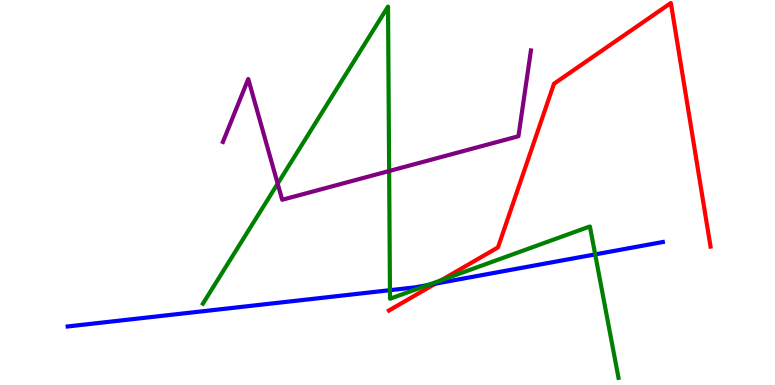[{'lines': ['blue', 'red'], 'intersections': [{'x': 5.62, 'y': 2.63}]}, {'lines': ['green', 'red'], 'intersections': [{'x': 5.69, 'y': 2.72}]}, {'lines': ['purple', 'red'], 'intersections': []}, {'lines': ['blue', 'green'], 'intersections': [{'x': 5.03, 'y': 2.46}, {'x': 5.52, 'y': 2.6}, {'x': 7.68, 'y': 3.39}]}, {'lines': ['blue', 'purple'], 'intersections': []}, {'lines': ['green', 'purple'], 'intersections': [{'x': 3.58, 'y': 5.23}, {'x': 5.02, 'y': 5.56}]}]